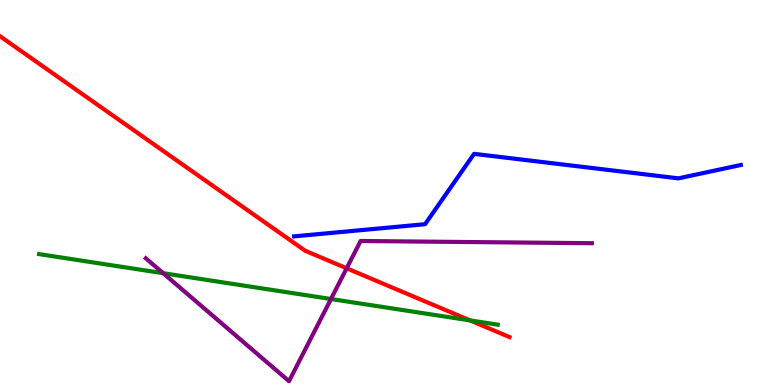[{'lines': ['blue', 'red'], 'intersections': []}, {'lines': ['green', 'red'], 'intersections': [{'x': 6.07, 'y': 1.68}]}, {'lines': ['purple', 'red'], 'intersections': [{'x': 4.47, 'y': 3.03}]}, {'lines': ['blue', 'green'], 'intersections': []}, {'lines': ['blue', 'purple'], 'intersections': []}, {'lines': ['green', 'purple'], 'intersections': [{'x': 2.11, 'y': 2.9}, {'x': 4.27, 'y': 2.23}]}]